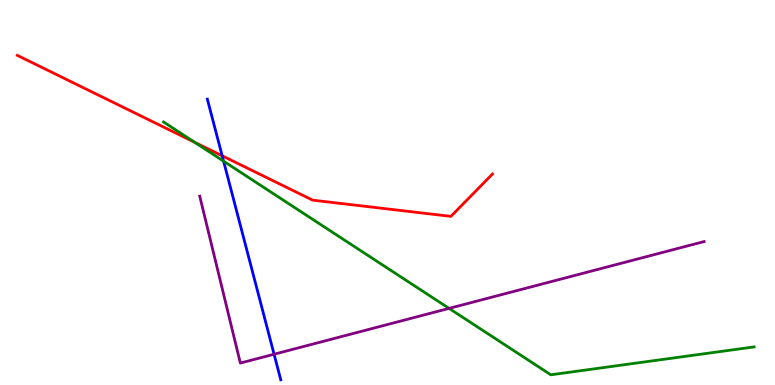[{'lines': ['blue', 'red'], 'intersections': [{'x': 2.87, 'y': 5.95}]}, {'lines': ['green', 'red'], 'intersections': [{'x': 2.51, 'y': 6.3}]}, {'lines': ['purple', 'red'], 'intersections': []}, {'lines': ['blue', 'green'], 'intersections': [{'x': 2.88, 'y': 5.81}]}, {'lines': ['blue', 'purple'], 'intersections': [{'x': 3.54, 'y': 0.799}]}, {'lines': ['green', 'purple'], 'intersections': [{'x': 5.79, 'y': 1.99}]}]